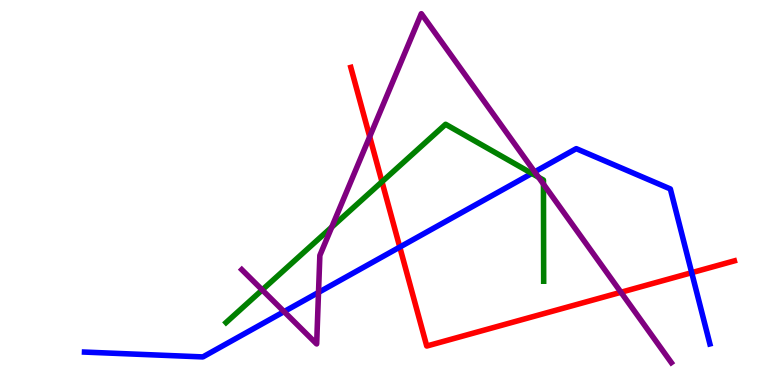[{'lines': ['blue', 'red'], 'intersections': [{'x': 5.16, 'y': 3.58}, {'x': 8.93, 'y': 2.92}]}, {'lines': ['green', 'red'], 'intersections': [{'x': 4.93, 'y': 5.28}]}, {'lines': ['purple', 'red'], 'intersections': [{'x': 4.77, 'y': 6.45}, {'x': 8.01, 'y': 2.41}]}, {'lines': ['blue', 'green'], 'intersections': [{'x': 6.86, 'y': 5.5}]}, {'lines': ['blue', 'purple'], 'intersections': [{'x': 3.67, 'y': 1.91}, {'x': 4.11, 'y': 2.4}, {'x': 6.9, 'y': 5.54}]}, {'lines': ['green', 'purple'], 'intersections': [{'x': 3.38, 'y': 2.47}, {'x': 4.28, 'y': 4.1}, {'x': 6.95, 'y': 5.4}, {'x': 7.01, 'y': 5.22}]}]